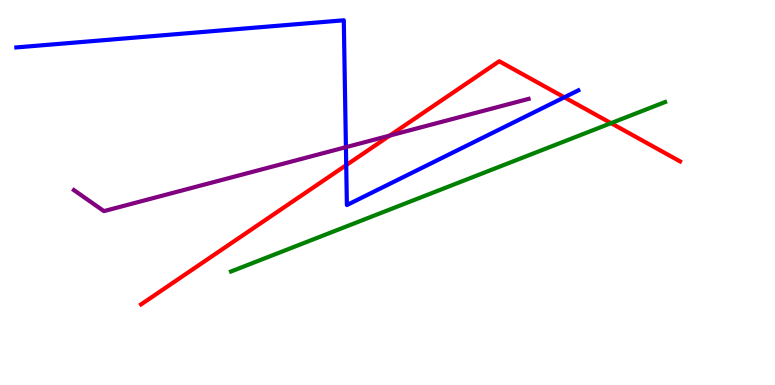[{'lines': ['blue', 'red'], 'intersections': [{'x': 4.47, 'y': 5.71}, {'x': 7.28, 'y': 7.47}]}, {'lines': ['green', 'red'], 'intersections': [{'x': 7.88, 'y': 6.8}]}, {'lines': ['purple', 'red'], 'intersections': [{'x': 5.03, 'y': 6.48}]}, {'lines': ['blue', 'green'], 'intersections': []}, {'lines': ['blue', 'purple'], 'intersections': [{'x': 4.46, 'y': 6.18}]}, {'lines': ['green', 'purple'], 'intersections': []}]